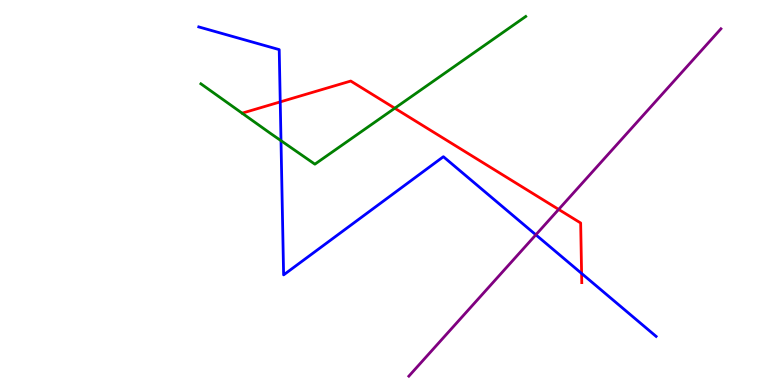[{'lines': ['blue', 'red'], 'intersections': [{'x': 3.62, 'y': 7.35}, {'x': 7.5, 'y': 2.9}]}, {'lines': ['green', 'red'], 'intersections': [{'x': 5.09, 'y': 7.19}]}, {'lines': ['purple', 'red'], 'intersections': [{'x': 7.21, 'y': 4.56}]}, {'lines': ['blue', 'green'], 'intersections': [{'x': 3.63, 'y': 6.35}]}, {'lines': ['blue', 'purple'], 'intersections': [{'x': 6.91, 'y': 3.9}]}, {'lines': ['green', 'purple'], 'intersections': []}]